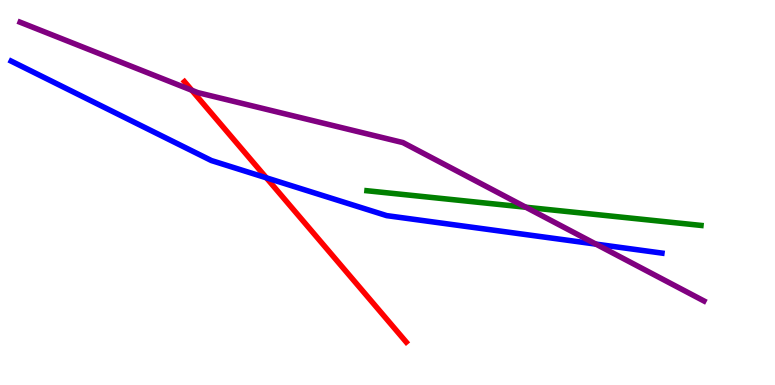[{'lines': ['blue', 'red'], 'intersections': [{'x': 3.44, 'y': 5.38}]}, {'lines': ['green', 'red'], 'intersections': []}, {'lines': ['purple', 'red'], 'intersections': [{'x': 2.47, 'y': 7.66}]}, {'lines': ['blue', 'green'], 'intersections': []}, {'lines': ['blue', 'purple'], 'intersections': [{'x': 7.69, 'y': 3.66}]}, {'lines': ['green', 'purple'], 'intersections': [{'x': 6.78, 'y': 4.62}]}]